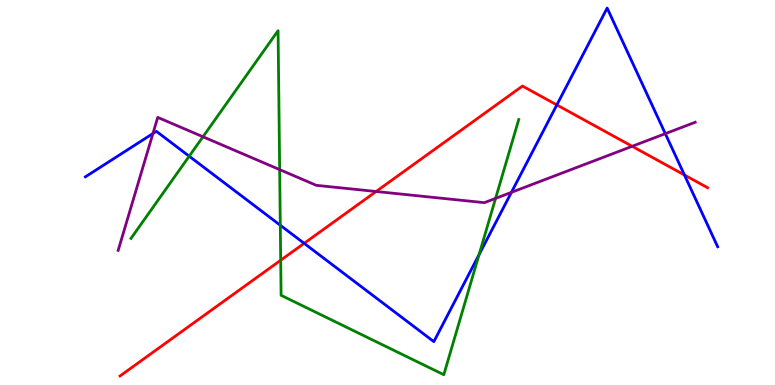[{'lines': ['blue', 'red'], 'intersections': [{'x': 3.92, 'y': 3.68}, {'x': 7.18, 'y': 7.27}, {'x': 8.83, 'y': 5.45}]}, {'lines': ['green', 'red'], 'intersections': [{'x': 3.62, 'y': 3.24}]}, {'lines': ['purple', 'red'], 'intersections': [{'x': 4.85, 'y': 5.03}, {'x': 8.16, 'y': 6.2}]}, {'lines': ['blue', 'green'], 'intersections': [{'x': 2.44, 'y': 5.94}, {'x': 3.62, 'y': 4.15}, {'x': 6.18, 'y': 3.39}]}, {'lines': ['blue', 'purple'], 'intersections': [{'x': 1.97, 'y': 6.53}, {'x': 6.6, 'y': 5.0}, {'x': 8.58, 'y': 6.53}]}, {'lines': ['green', 'purple'], 'intersections': [{'x': 2.62, 'y': 6.45}, {'x': 3.61, 'y': 5.59}, {'x': 6.39, 'y': 4.85}]}]